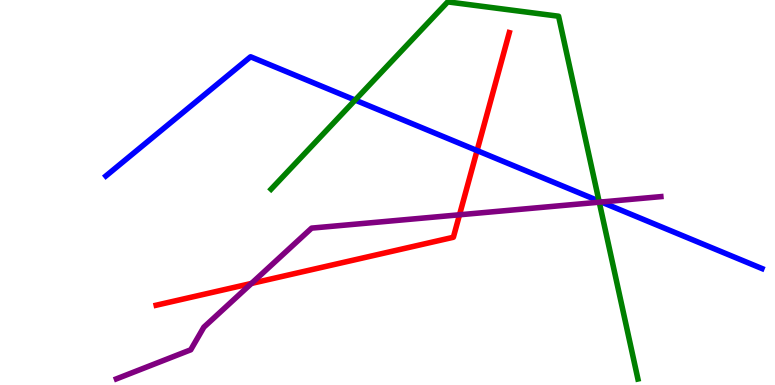[{'lines': ['blue', 'red'], 'intersections': [{'x': 6.16, 'y': 6.09}]}, {'lines': ['green', 'red'], 'intersections': []}, {'lines': ['purple', 'red'], 'intersections': [{'x': 3.24, 'y': 2.64}, {'x': 5.93, 'y': 4.42}]}, {'lines': ['blue', 'green'], 'intersections': [{'x': 4.58, 'y': 7.4}, {'x': 7.73, 'y': 4.78}]}, {'lines': ['blue', 'purple'], 'intersections': [{'x': 7.76, 'y': 4.75}]}, {'lines': ['green', 'purple'], 'intersections': [{'x': 7.73, 'y': 4.75}]}]